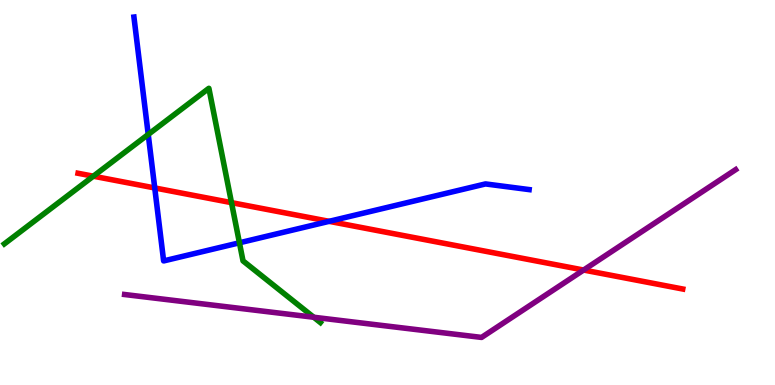[{'lines': ['blue', 'red'], 'intersections': [{'x': 2.0, 'y': 5.12}, {'x': 4.25, 'y': 4.25}]}, {'lines': ['green', 'red'], 'intersections': [{'x': 1.2, 'y': 5.42}, {'x': 2.99, 'y': 4.74}]}, {'lines': ['purple', 'red'], 'intersections': [{'x': 7.53, 'y': 2.99}]}, {'lines': ['blue', 'green'], 'intersections': [{'x': 1.91, 'y': 6.51}, {'x': 3.09, 'y': 3.69}]}, {'lines': ['blue', 'purple'], 'intersections': []}, {'lines': ['green', 'purple'], 'intersections': [{'x': 4.05, 'y': 1.76}]}]